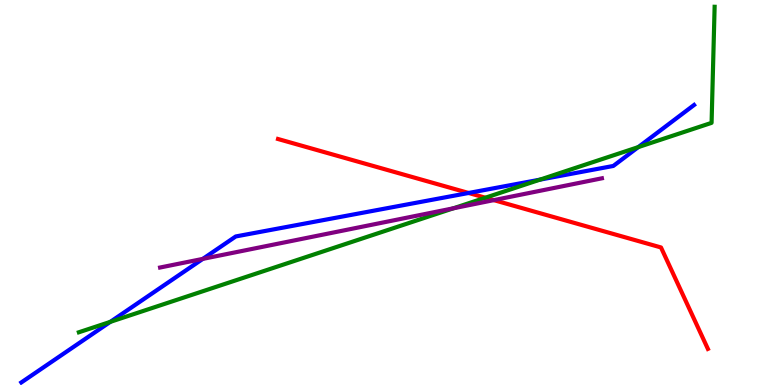[{'lines': ['blue', 'red'], 'intersections': [{'x': 6.05, 'y': 4.99}]}, {'lines': ['green', 'red'], 'intersections': [{'x': 6.26, 'y': 4.86}]}, {'lines': ['purple', 'red'], 'intersections': [{'x': 6.37, 'y': 4.8}]}, {'lines': ['blue', 'green'], 'intersections': [{'x': 1.42, 'y': 1.64}, {'x': 6.97, 'y': 5.33}, {'x': 8.24, 'y': 6.18}]}, {'lines': ['blue', 'purple'], 'intersections': [{'x': 2.62, 'y': 3.28}]}, {'lines': ['green', 'purple'], 'intersections': [{'x': 5.85, 'y': 4.59}]}]